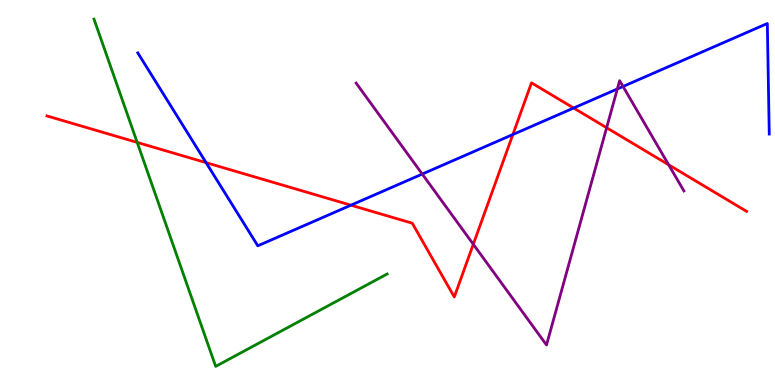[{'lines': ['blue', 'red'], 'intersections': [{'x': 2.66, 'y': 5.78}, {'x': 4.53, 'y': 4.67}, {'x': 6.62, 'y': 6.51}, {'x': 7.4, 'y': 7.19}]}, {'lines': ['green', 'red'], 'intersections': [{'x': 1.77, 'y': 6.3}]}, {'lines': ['purple', 'red'], 'intersections': [{'x': 6.11, 'y': 3.66}, {'x': 7.83, 'y': 6.68}, {'x': 8.63, 'y': 5.72}]}, {'lines': ['blue', 'green'], 'intersections': []}, {'lines': ['blue', 'purple'], 'intersections': [{'x': 5.45, 'y': 5.48}, {'x': 7.97, 'y': 7.69}, {'x': 8.04, 'y': 7.75}]}, {'lines': ['green', 'purple'], 'intersections': []}]